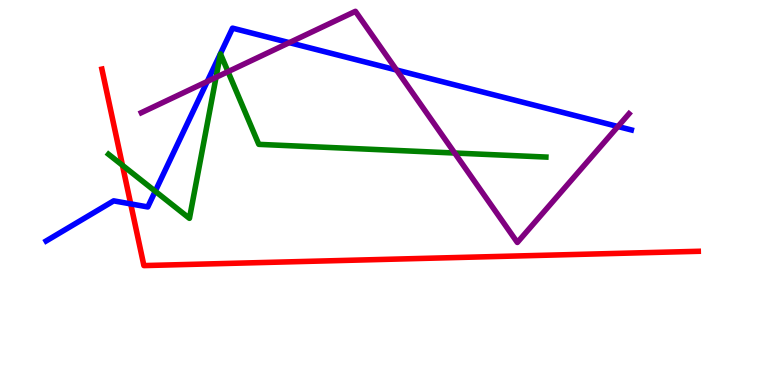[{'lines': ['blue', 'red'], 'intersections': [{'x': 1.69, 'y': 4.7}]}, {'lines': ['green', 'red'], 'intersections': [{'x': 1.58, 'y': 5.71}]}, {'lines': ['purple', 'red'], 'intersections': []}, {'lines': ['blue', 'green'], 'intersections': [{'x': 2.0, 'y': 5.03}]}, {'lines': ['blue', 'purple'], 'intersections': [{'x': 2.67, 'y': 7.88}, {'x': 3.73, 'y': 8.89}, {'x': 5.12, 'y': 8.18}, {'x': 7.97, 'y': 6.71}]}, {'lines': ['green', 'purple'], 'intersections': [{'x': 2.79, 'y': 7.99}, {'x': 2.94, 'y': 8.14}, {'x': 5.87, 'y': 6.03}]}]